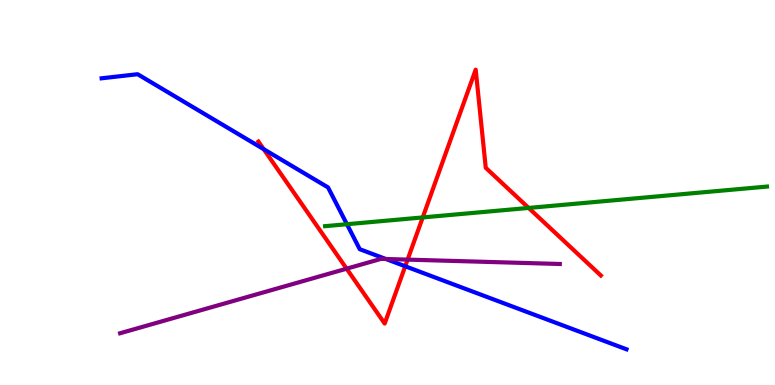[{'lines': ['blue', 'red'], 'intersections': [{'x': 3.4, 'y': 6.13}, {'x': 5.23, 'y': 3.08}]}, {'lines': ['green', 'red'], 'intersections': [{'x': 5.45, 'y': 4.35}, {'x': 6.82, 'y': 4.6}]}, {'lines': ['purple', 'red'], 'intersections': [{'x': 4.47, 'y': 3.02}, {'x': 5.26, 'y': 3.26}]}, {'lines': ['blue', 'green'], 'intersections': [{'x': 4.48, 'y': 4.18}]}, {'lines': ['blue', 'purple'], 'intersections': [{'x': 4.98, 'y': 3.27}]}, {'lines': ['green', 'purple'], 'intersections': []}]